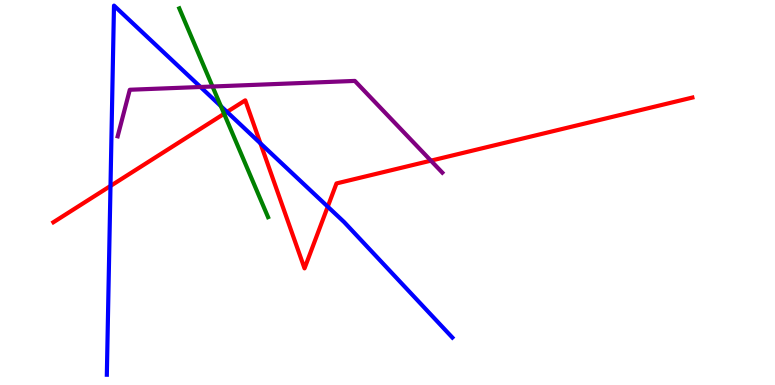[{'lines': ['blue', 'red'], 'intersections': [{'x': 1.43, 'y': 5.17}, {'x': 2.93, 'y': 7.09}, {'x': 3.36, 'y': 6.28}, {'x': 4.23, 'y': 4.63}]}, {'lines': ['green', 'red'], 'intersections': [{'x': 2.89, 'y': 7.04}]}, {'lines': ['purple', 'red'], 'intersections': [{'x': 5.56, 'y': 5.83}]}, {'lines': ['blue', 'green'], 'intersections': [{'x': 2.85, 'y': 7.24}]}, {'lines': ['blue', 'purple'], 'intersections': [{'x': 2.59, 'y': 7.74}]}, {'lines': ['green', 'purple'], 'intersections': [{'x': 2.74, 'y': 7.75}]}]